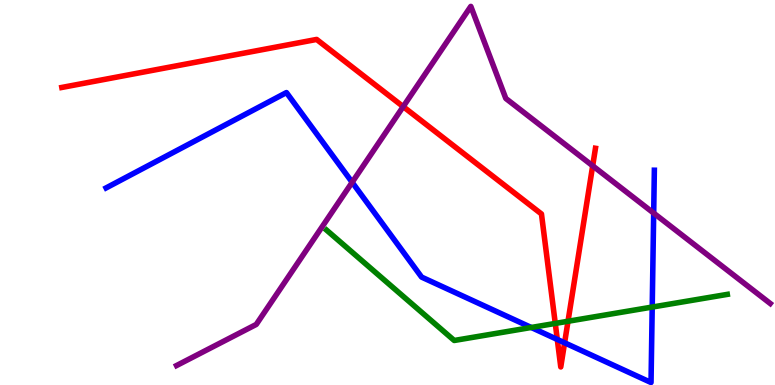[{'lines': ['blue', 'red'], 'intersections': [{'x': 7.19, 'y': 1.18}, {'x': 7.29, 'y': 1.1}]}, {'lines': ['green', 'red'], 'intersections': [{'x': 7.16, 'y': 1.6}, {'x': 7.33, 'y': 1.66}]}, {'lines': ['purple', 'red'], 'intersections': [{'x': 5.2, 'y': 7.23}, {'x': 7.65, 'y': 5.69}]}, {'lines': ['blue', 'green'], 'intersections': [{'x': 6.85, 'y': 1.49}, {'x': 8.42, 'y': 2.02}]}, {'lines': ['blue', 'purple'], 'intersections': [{'x': 4.54, 'y': 5.27}, {'x': 8.43, 'y': 4.46}]}, {'lines': ['green', 'purple'], 'intersections': []}]